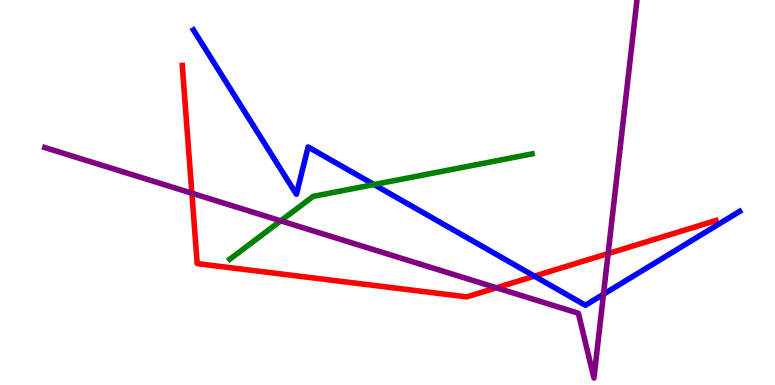[{'lines': ['blue', 'red'], 'intersections': [{'x': 6.9, 'y': 2.83}]}, {'lines': ['green', 'red'], 'intersections': []}, {'lines': ['purple', 'red'], 'intersections': [{'x': 2.48, 'y': 4.98}, {'x': 6.41, 'y': 2.53}, {'x': 7.85, 'y': 3.41}]}, {'lines': ['blue', 'green'], 'intersections': [{'x': 4.83, 'y': 5.21}]}, {'lines': ['blue', 'purple'], 'intersections': [{'x': 7.79, 'y': 2.36}]}, {'lines': ['green', 'purple'], 'intersections': [{'x': 3.62, 'y': 4.26}]}]